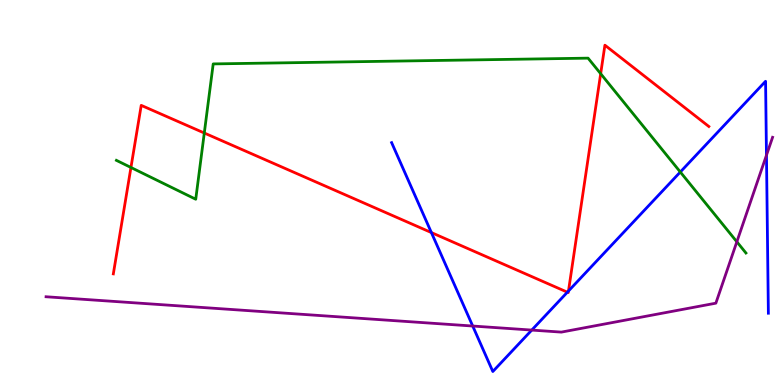[{'lines': ['blue', 'red'], 'intersections': [{'x': 5.57, 'y': 3.96}, {'x': 7.32, 'y': 2.41}, {'x': 7.34, 'y': 2.44}]}, {'lines': ['green', 'red'], 'intersections': [{'x': 1.69, 'y': 5.65}, {'x': 2.64, 'y': 6.55}, {'x': 7.75, 'y': 8.09}]}, {'lines': ['purple', 'red'], 'intersections': []}, {'lines': ['blue', 'green'], 'intersections': [{'x': 8.78, 'y': 5.53}]}, {'lines': ['blue', 'purple'], 'intersections': [{'x': 6.1, 'y': 1.53}, {'x': 6.86, 'y': 1.43}, {'x': 9.89, 'y': 5.97}]}, {'lines': ['green', 'purple'], 'intersections': [{'x': 9.51, 'y': 3.72}]}]